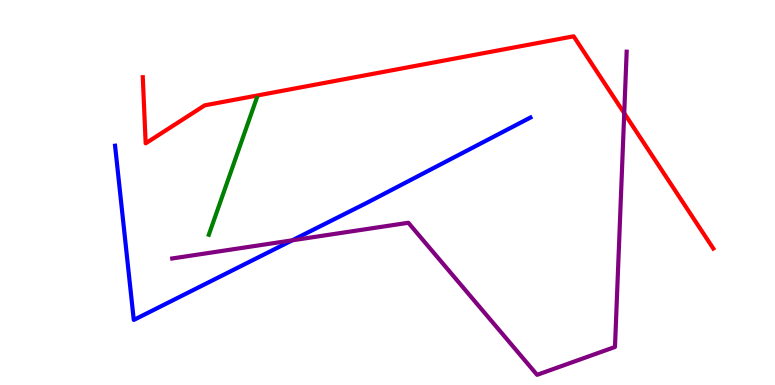[{'lines': ['blue', 'red'], 'intersections': []}, {'lines': ['green', 'red'], 'intersections': []}, {'lines': ['purple', 'red'], 'intersections': [{'x': 8.05, 'y': 7.06}]}, {'lines': ['blue', 'green'], 'intersections': []}, {'lines': ['blue', 'purple'], 'intersections': [{'x': 3.77, 'y': 3.76}]}, {'lines': ['green', 'purple'], 'intersections': []}]